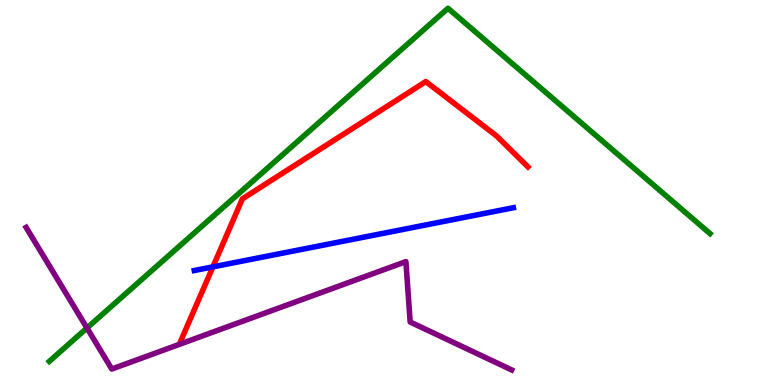[{'lines': ['blue', 'red'], 'intersections': [{'x': 2.75, 'y': 3.07}]}, {'lines': ['green', 'red'], 'intersections': []}, {'lines': ['purple', 'red'], 'intersections': []}, {'lines': ['blue', 'green'], 'intersections': []}, {'lines': ['blue', 'purple'], 'intersections': []}, {'lines': ['green', 'purple'], 'intersections': [{'x': 1.12, 'y': 1.48}]}]